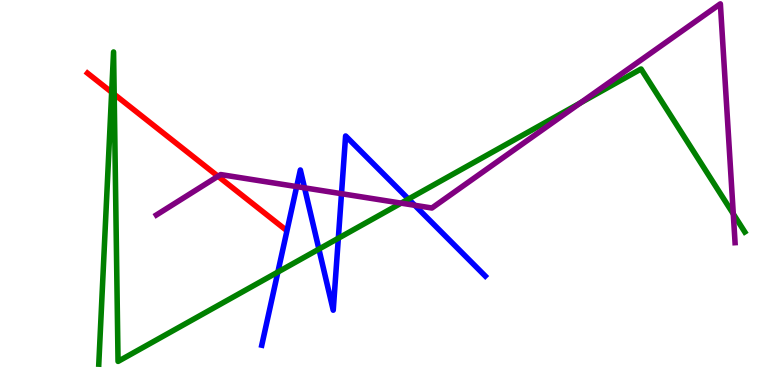[{'lines': ['blue', 'red'], 'intersections': []}, {'lines': ['green', 'red'], 'intersections': [{'x': 1.44, 'y': 7.6}, {'x': 1.47, 'y': 7.55}]}, {'lines': ['purple', 'red'], 'intersections': [{'x': 2.81, 'y': 5.42}]}, {'lines': ['blue', 'green'], 'intersections': [{'x': 3.59, 'y': 2.93}, {'x': 4.11, 'y': 3.53}, {'x': 4.37, 'y': 3.81}, {'x': 5.27, 'y': 4.83}]}, {'lines': ['blue', 'purple'], 'intersections': [{'x': 3.83, 'y': 5.15}, {'x': 3.93, 'y': 5.12}, {'x': 4.41, 'y': 4.97}, {'x': 5.35, 'y': 4.67}]}, {'lines': ['green', 'purple'], 'intersections': [{'x': 5.18, 'y': 4.72}, {'x': 7.49, 'y': 7.33}, {'x': 9.46, 'y': 4.44}]}]